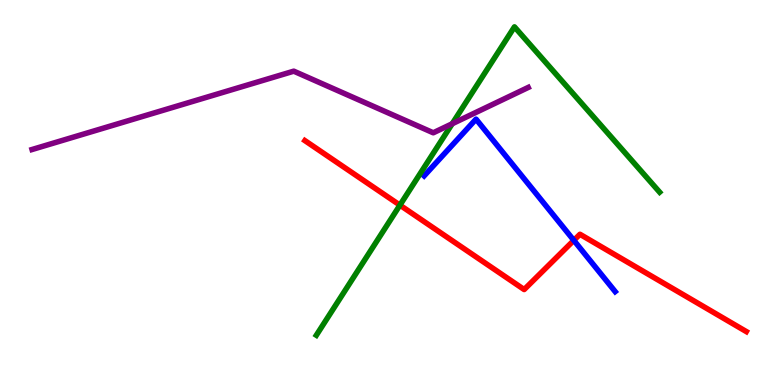[{'lines': ['blue', 'red'], 'intersections': [{'x': 7.4, 'y': 3.76}]}, {'lines': ['green', 'red'], 'intersections': [{'x': 5.16, 'y': 4.67}]}, {'lines': ['purple', 'red'], 'intersections': []}, {'lines': ['blue', 'green'], 'intersections': []}, {'lines': ['blue', 'purple'], 'intersections': []}, {'lines': ['green', 'purple'], 'intersections': [{'x': 5.84, 'y': 6.79}]}]